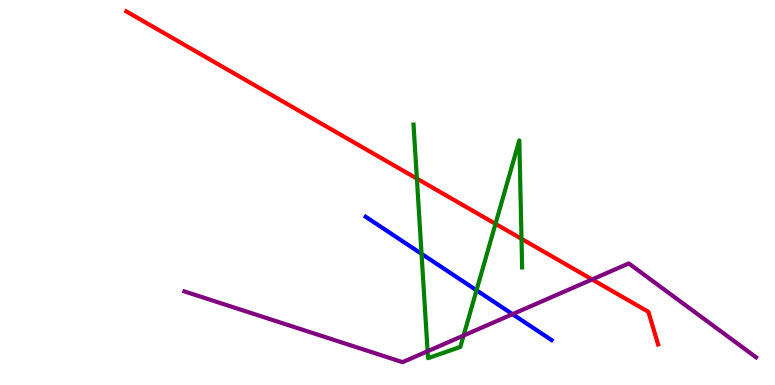[{'lines': ['blue', 'red'], 'intersections': []}, {'lines': ['green', 'red'], 'intersections': [{'x': 5.38, 'y': 5.36}, {'x': 6.39, 'y': 4.19}, {'x': 6.73, 'y': 3.8}]}, {'lines': ['purple', 'red'], 'intersections': [{'x': 7.64, 'y': 2.74}]}, {'lines': ['blue', 'green'], 'intersections': [{'x': 5.44, 'y': 3.41}, {'x': 6.15, 'y': 2.46}]}, {'lines': ['blue', 'purple'], 'intersections': [{'x': 6.61, 'y': 1.84}]}, {'lines': ['green', 'purple'], 'intersections': [{'x': 5.52, 'y': 0.877}, {'x': 5.98, 'y': 1.28}]}]